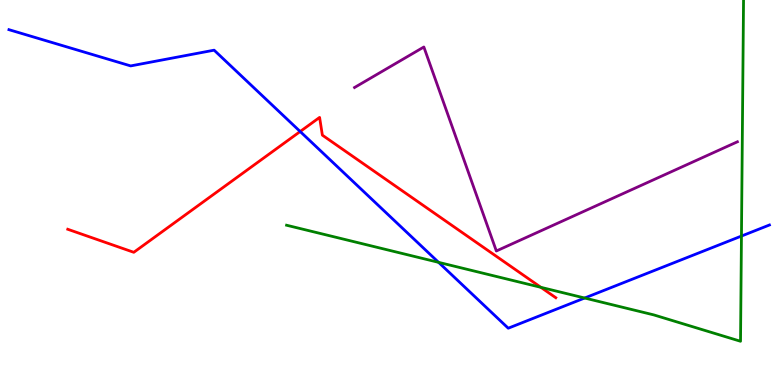[{'lines': ['blue', 'red'], 'intersections': [{'x': 3.87, 'y': 6.58}]}, {'lines': ['green', 'red'], 'intersections': [{'x': 6.98, 'y': 2.54}]}, {'lines': ['purple', 'red'], 'intersections': []}, {'lines': ['blue', 'green'], 'intersections': [{'x': 5.66, 'y': 3.19}, {'x': 7.54, 'y': 2.26}, {'x': 9.57, 'y': 3.87}]}, {'lines': ['blue', 'purple'], 'intersections': []}, {'lines': ['green', 'purple'], 'intersections': []}]